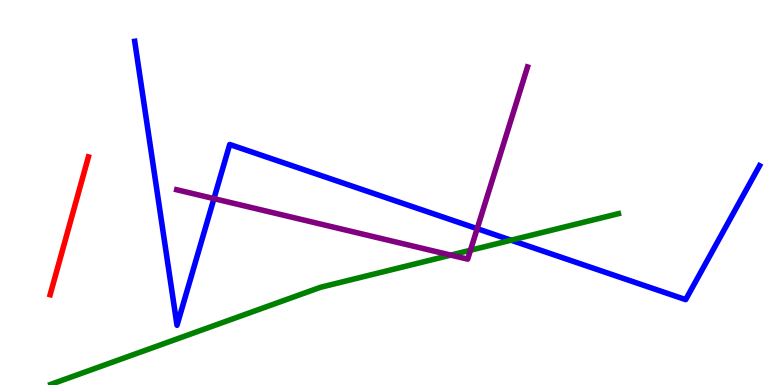[{'lines': ['blue', 'red'], 'intersections': []}, {'lines': ['green', 'red'], 'intersections': []}, {'lines': ['purple', 'red'], 'intersections': []}, {'lines': ['blue', 'green'], 'intersections': [{'x': 6.59, 'y': 3.76}]}, {'lines': ['blue', 'purple'], 'intersections': [{'x': 2.76, 'y': 4.84}, {'x': 6.16, 'y': 4.06}]}, {'lines': ['green', 'purple'], 'intersections': [{'x': 5.82, 'y': 3.37}, {'x': 6.07, 'y': 3.5}]}]